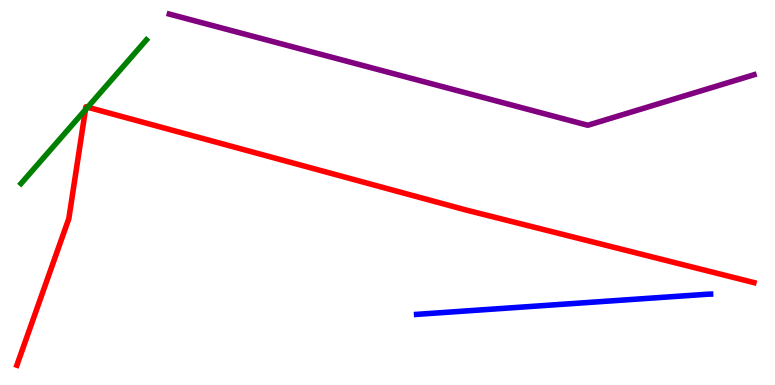[{'lines': ['blue', 'red'], 'intersections': []}, {'lines': ['green', 'red'], 'intersections': [{'x': 1.1, 'y': 7.15}, {'x': 1.13, 'y': 7.21}]}, {'lines': ['purple', 'red'], 'intersections': []}, {'lines': ['blue', 'green'], 'intersections': []}, {'lines': ['blue', 'purple'], 'intersections': []}, {'lines': ['green', 'purple'], 'intersections': []}]